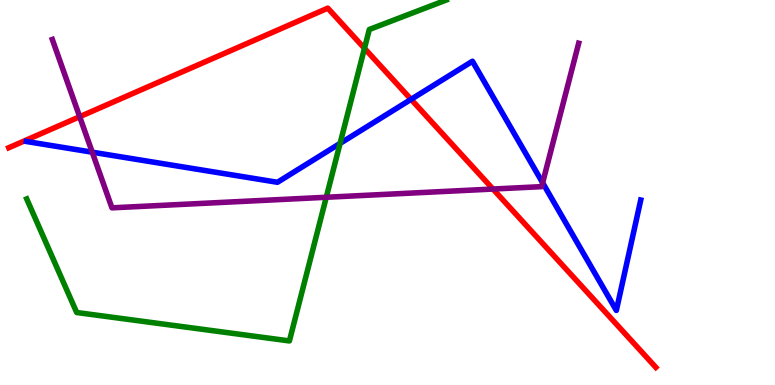[{'lines': ['blue', 'red'], 'intersections': [{'x': 5.3, 'y': 7.42}]}, {'lines': ['green', 'red'], 'intersections': [{'x': 4.7, 'y': 8.74}]}, {'lines': ['purple', 'red'], 'intersections': [{'x': 1.03, 'y': 6.97}, {'x': 6.36, 'y': 5.09}]}, {'lines': ['blue', 'green'], 'intersections': [{'x': 4.39, 'y': 6.28}]}, {'lines': ['blue', 'purple'], 'intersections': [{'x': 1.19, 'y': 6.05}, {'x': 7.0, 'y': 5.25}]}, {'lines': ['green', 'purple'], 'intersections': [{'x': 4.21, 'y': 4.88}]}]